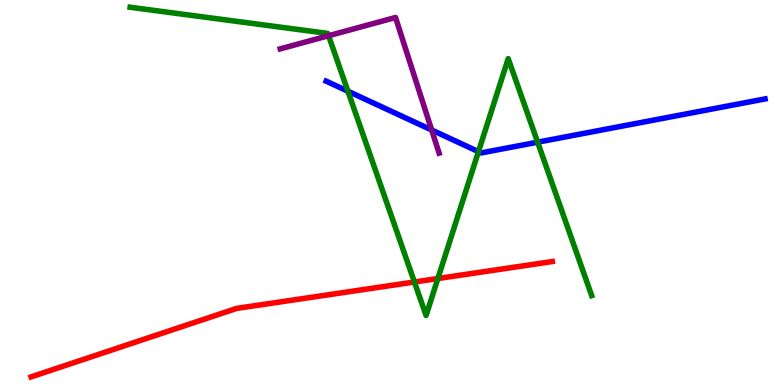[{'lines': ['blue', 'red'], 'intersections': []}, {'lines': ['green', 'red'], 'intersections': [{'x': 5.35, 'y': 2.68}, {'x': 5.65, 'y': 2.77}]}, {'lines': ['purple', 'red'], 'intersections': []}, {'lines': ['blue', 'green'], 'intersections': [{'x': 4.49, 'y': 7.63}, {'x': 6.17, 'y': 6.06}, {'x': 6.94, 'y': 6.31}]}, {'lines': ['blue', 'purple'], 'intersections': [{'x': 5.57, 'y': 6.62}]}, {'lines': ['green', 'purple'], 'intersections': [{'x': 4.24, 'y': 9.07}]}]